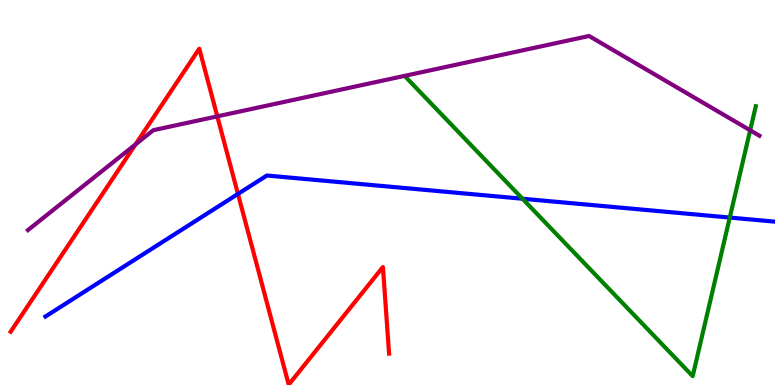[{'lines': ['blue', 'red'], 'intersections': [{'x': 3.07, 'y': 4.96}]}, {'lines': ['green', 'red'], 'intersections': []}, {'lines': ['purple', 'red'], 'intersections': [{'x': 1.75, 'y': 6.25}, {'x': 2.8, 'y': 6.98}]}, {'lines': ['blue', 'green'], 'intersections': [{'x': 6.74, 'y': 4.84}, {'x': 9.42, 'y': 4.35}]}, {'lines': ['blue', 'purple'], 'intersections': []}, {'lines': ['green', 'purple'], 'intersections': [{'x': 9.68, 'y': 6.62}]}]